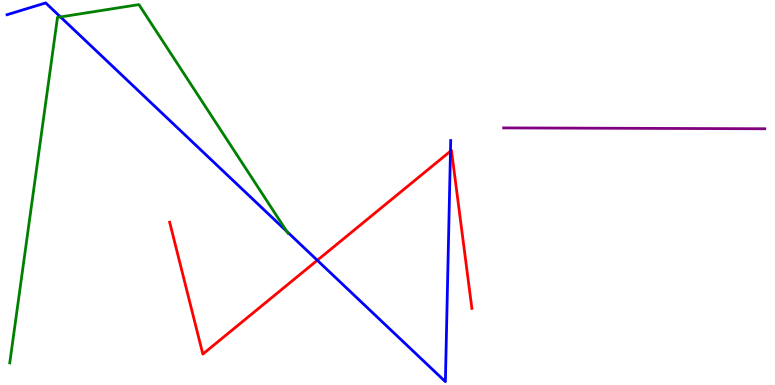[{'lines': ['blue', 'red'], 'intersections': [{'x': 4.09, 'y': 3.24}, {'x': 5.81, 'y': 6.07}]}, {'lines': ['green', 'red'], 'intersections': []}, {'lines': ['purple', 'red'], 'intersections': []}, {'lines': ['blue', 'green'], 'intersections': [{'x': 0.78, 'y': 9.56}, {'x': 3.7, 'y': 3.99}]}, {'lines': ['blue', 'purple'], 'intersections': []}, {'lines': ['green', 'purple'], 'intersections': []}]